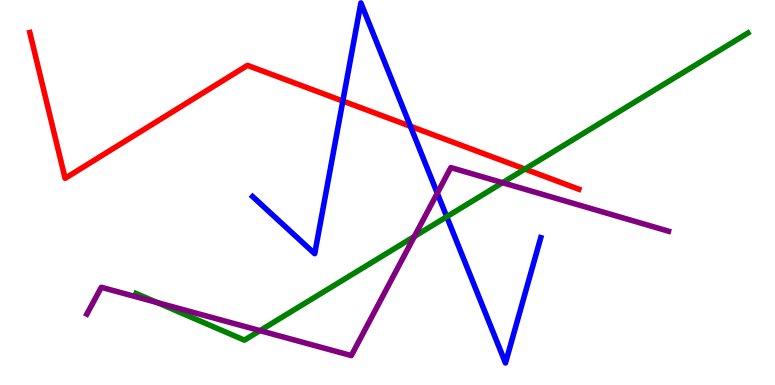[{'lines': ['blue', 'red'], 'intersections': [{'x': 4.42, 'y': 7.38}, {'x': 5.3, 'y': 6.72}]}, {'lines': ['green', 'red'], 'intersections': [{'x': 6.77, 'y': 5.61}]}, {'lines': ['purple', 'red'], 'intersections': []}, {'lines': ['blue', 'green'], 'intersections': [{'x': 5.76, 'y': 4.37}]}, {'lines': ['blue', 'purple'], 'intersections': [{'x': 5.64, 'y': 4.98}]}, {'lines': ['green', 'purple'], 'intersections': [{'x': 2.03, 'y': 2.14}, {'x': 3.35, 'y': 1.41}, {'x': 5.35, 'y': 3.86}, {'x': 6.48, 'y': 5.25}]}]